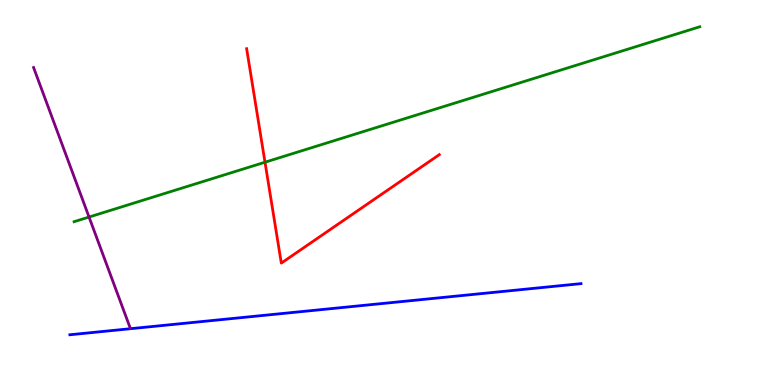[{'lines': ['blue', 'red'], 'intersections': []}, {'lines': ['green', 'red'], 'intersections': [{'x': 3.42, 'y': 5.79}]}, {'lines': ['purple', 'red'], 'intersections': []}, {'lines': ['blue', 'green'], 'intersections': []}, {'lines': ['blue', 'purple'], 'intersections': []}, {'lines': ['green', 'purple'], 'intersections': [{'x': 1.15, 'y': 4.36}]}]